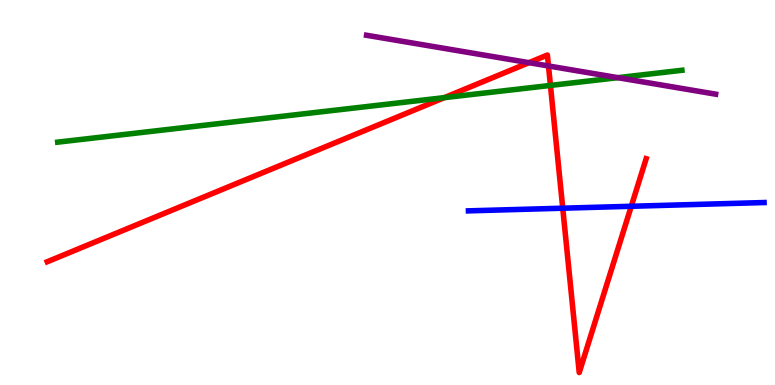[{'lines': ['blue', 'red'], 'intersections': [{'x': 7.26, 'y': 4.59}, {'x': 8.15, 'y': 4.64}]}, {'lines': ['green', 'red'], 'intersections': [{'x': 5.73, 'y': 7.46}, {'x': 7.1, 'y': 7.78}]}, {'lines': ['purple', 'red'], 'intersections': [{'x': 6.82, 'y': 8.37}, {'x': 7.08, 'y': 8.29}]}, {'lines': ['blue', 'green'], 'intersections': []}, {'lines': ['blue', 'purple'], 'intersections': []}, {'lines': ['green', 'purple'], 'intersections': [{'x': 7.97, 'y': 7.98}]}]